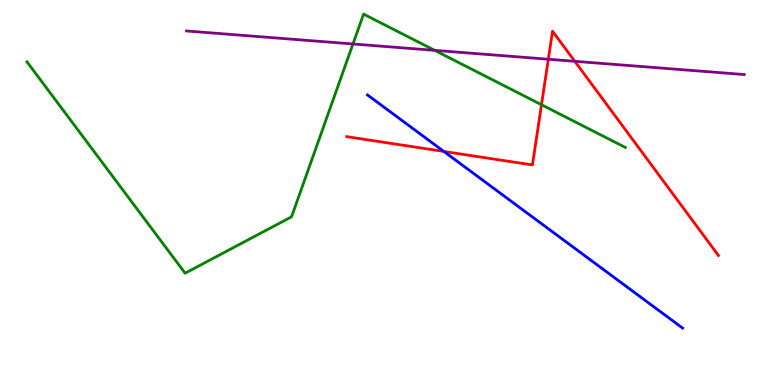[{'lines': ['blue', 'red'], 'intersections': [{'x': 5.73, 'y': 6.07}]}, {'lines': ['green', 'red'], 'intersections': [{'x': 6.99, 'y': 7.28}]}, {'lines': ['purple', 'red'], 'intersections': [{'x': 7.08, 'y': 8.46}, {'x': 7.42, 'y': 8.41}]}, {'lines': ['blue', 'green'], 'intersections': []}, {'lines': ['blue', 'purple'], 'intersections': []}, {'lines': ['green', 'purple'], 'intersections': [{'x': 4.55, 'y': 8.86}, {'x': 5.61, 'y': 8.69}]}]